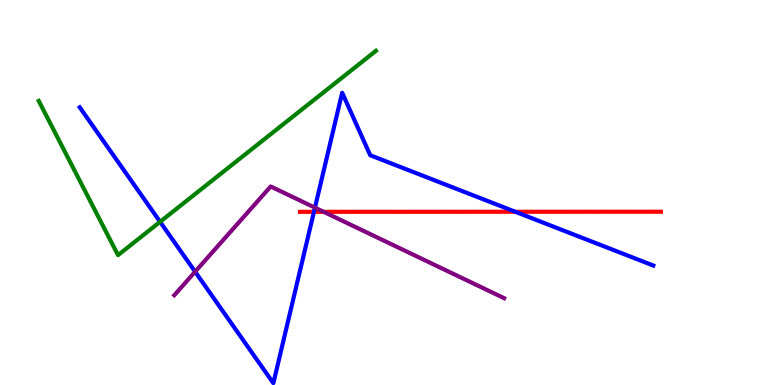[{'lines': ['blue', 'red'], 'intersections': [{'x': 4.05, 'y': 4.5}, {'x': 6.65, 'y': 4.5}]}, {'lines': ['green', 'red'], 'intersections': []}, {'lines': ['purple', 'red'], 'intersections': [{'x': 4.18, 'y': 4.5}]}, {'lines': ['blue', 'green'], 'intersections': [{'x': 2.07, 'y': 4.24}]}, {'lines': ['blue', 'purple'], 'intersections': [{'x': 2.52, 'y': 2.94}, {'x': 4.06, 'y': 4.61}]}, {'lines': ['green', 'purple'], 'intersections': []}]